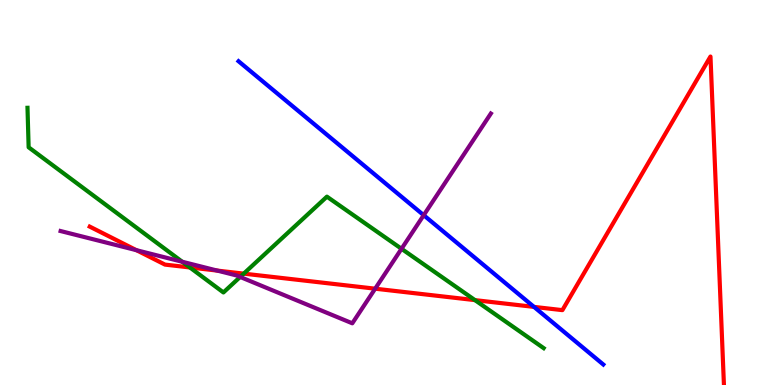[{'lines': ['blue', 'red'], 'intersections': [{'x': 6.89, 'y': 2.03}]}, {'lines': ['green', 'red'], 'intersections': [{'x': 2.45, 'y': 3.05}, {'x': 3.15, 'y': 2.89}, {'x': 6.13, 'y': 2.2}]}, {'lines': ['purple', 'red'], 'intersections': [{'x': 1.76, 'y': 3.5}, {'x': 2.8, 'y': 2.97}, {'x': 4.84, 'y': 2.5}]}, {'lines': ['blue', 'green'], 'intersections': []}, {'lines': ['blue', 'purple'], 'intersections': [{'x': 5.47, 'y': 4.41}]}, {'lines': ['green', 'purple'], 'intersections': [{'x': 2.35, 'y': 3.2}, {'x': 3.1, 'y': 2.81}, {'x': 5.18, 'y': 3.54}]}]